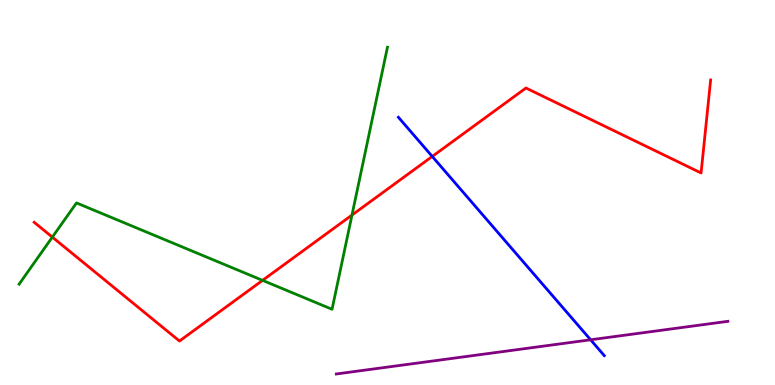[{'lines': ['blue', 'red'], 'intersections': [{'x': 5.58, 'y': 5.94}]}, {'lines': ['green', 'red'], 'intersections': [{'x': 0.675, 'y': 3.84}, {'x': 3.39, 'y': 2.72}, {'x': 4.54, 'y': 4.41}]}, {'lines': ['purple', 'red'], 'intersections': []}, {'lines': ['blue', 'green'], 'intersections': []}, {'lines': ['blue', 'purple'], 'intersections': [{'x': 7.62, 'y': 1.17}]}, {'lines': ['green', 'purple'], 'intersections': []}]